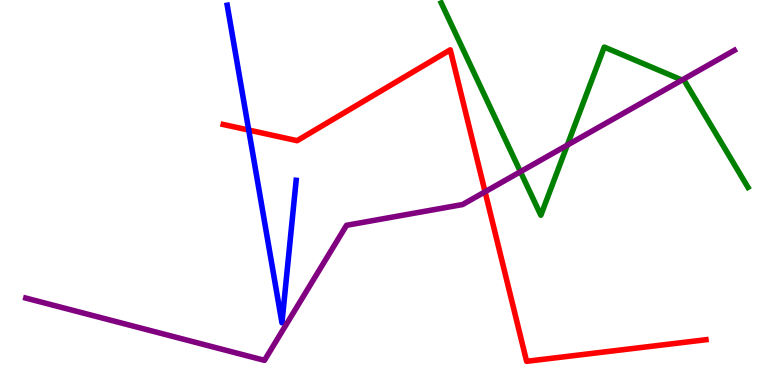[{'lines': ['blue', 'red'], 'intersections': [{'x': 3.21, 'y': 6.62}]}, {'lines': ['green', 'red'], 'intersections': []}, {'lines': ['purple', 'red'], 'intersections': [{'x': 6.26, 'y': 5.02}]}, {'lines': ['blue', 'green'], 'intersections': []}, {'lines': ['blue', 'purple'], 'intersections': []}, {'lines': ['green', 'purple'], 'intersections': [{'x': 6.72, 'y': 5.54}, {'x': 7.32, 'y': 6.23}, {'x': 8.8, 'y': 7.92}]}]